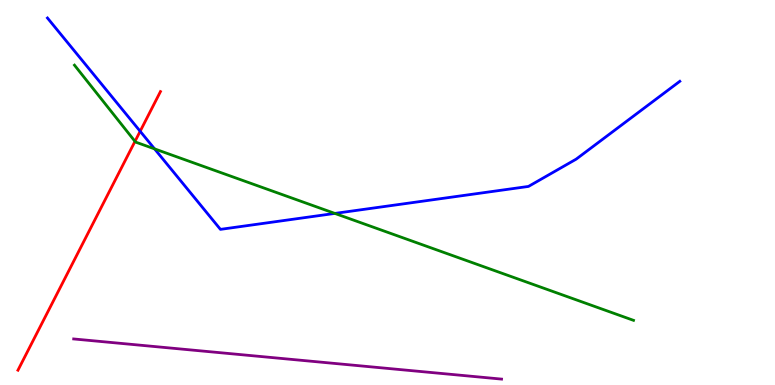[{'lines': ['blue', 'red'], 'intersections': [{'x': 1.81, 'y': 6.59}]}, {'lines': ['green', 'red'], 'intersections': [{'x': 1.74, 'y': 6.33}]}, {'lines': ['purple', 'red'], 'intersections': []}, {'lines': ['blue', 'green'], 'intersections': [{'x': 1.99, 'y': 6.13}, {'x': 4.32, 'y': 4.46}]}, {'lines': ['blue', 'purple'], 'intersections': []}, {'lines': ['green', 'purple'], 'intersections': []}]